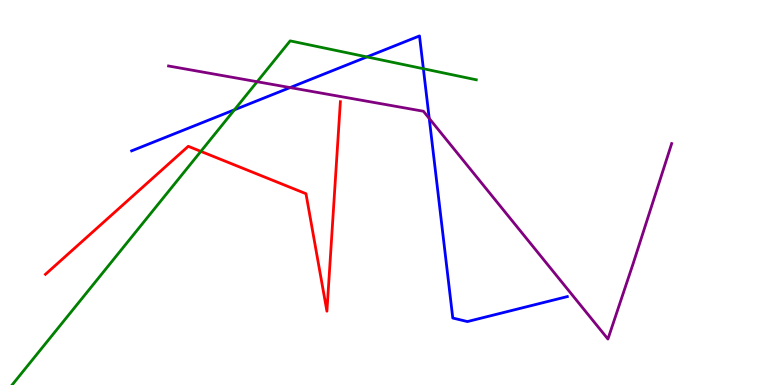[{'lines': ['blue', 'red'], 'intersections': []}, {'lines': ['green', 'red'], 'intersections': [{'x': 2.59, 'y': 6.07}]}, {'lines': ['purple', 'red'], 'intersections': []}, {'lines': ['blue', 'green'], 'intersections': [{'x': 3.03, 'y': 7.15}, {'x': 4.73, 'y': 8.52}, {'x': 5.46, 'y': 8.21}]}, {'lines': ['blue', 'purple'], 'intersections': [{'x': 3.74, 'y': 7.73}, {'x': 5.54, 'y': 6.92}]}, {'lines': ['green', 'purple'], 'intersections': [{'x': 3.32, 'y': 7.88}]}]